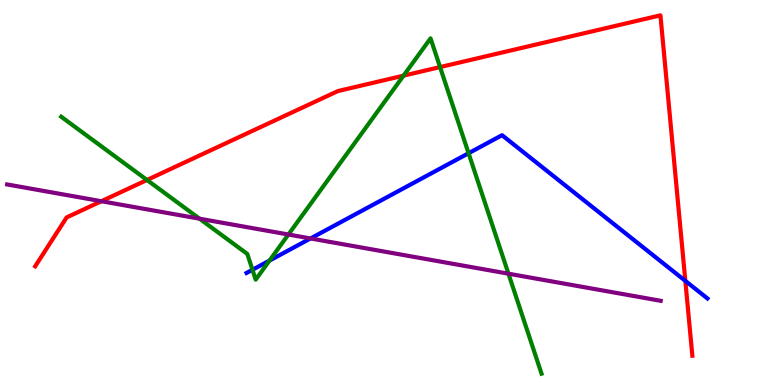[{'lines': ['blue', 'red'], 'intersections': [{'x': 8.84, 'y': 2.7}]}, {'lines': ['green', 'red'], 'intersections': [{'x': 1.9, 'y': 5.33}, {'x': 5.21, 'y': 8.03}, {'x': 5.68, 'y': 8.26}]}, {'lines': ['purple', 'red'], 'intersections': [{'x': 1.31, 'y': 4.77}]}, {'lines': ['blue', 'green'], 'intersections': [{'x': 3.26, 'y': 2.99}, {'x': 3.48, 'y': 3.23}, {'x': 6.05, 'y': 6.02}]}, {'lines': ['blue', 'purple'], 'intersections': [{'x': 4.01, 'y': 3.81}]}, {'lines': ['green', 'purple'], 'intersections': [{'x': 2.57, 'y': 4.32}, {'x': 3.72, 'y': 3.91}, {'x': 6.56, 'y': 2.89}]}]